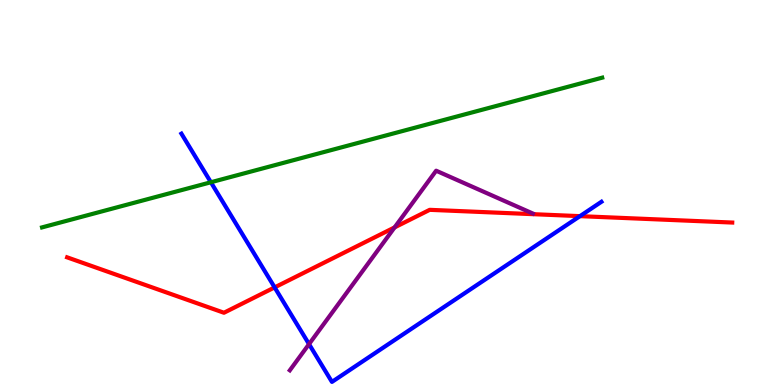[{'lines': ['blue', 'red'], 'intersections': [{'x': 3.54, 'y': 2.54}, {'x': 7.48, 'y': 4.39}]}, {'lines': ['green', 'red'], 'intersections': []}, {'lines': ['purple', 'red'], 'intersections': [{'x': 5.09, 'y': 4.09}]}, {'lines': ['blue', 'green'], 'intersections': [{'x': 2.72, 'y': 5.27}]}, {'lines': ['blue', 'purple'], 'intersections': [{'x': 3.99, 'y': 1.06}]}, {'lines': ['green', 'purple'], 'intersections': []}]